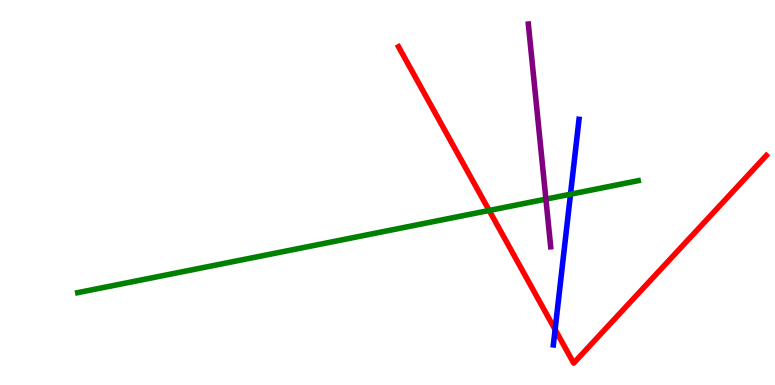[{'lines': ['blue', 'red'], 'intersections': [{'x': 7.16, 'y': 1.44}]}, {'lines': ['green', 'red'], 'intersections': [{'x': 6.31, 'y': 4.53}]}, {'lines': ['purple', 'red'], 'intersections': []}, {'lines': ['blue', 'green'], 'intersections': [{'x': 7.36, 'y': 4.96}]}, {'lines': ['blue', 'purple'], 'intersections': []}, {'lines': ['green', 'purple'], 'intersections': [{'x': 7.04, 'y': 4.83}]}]